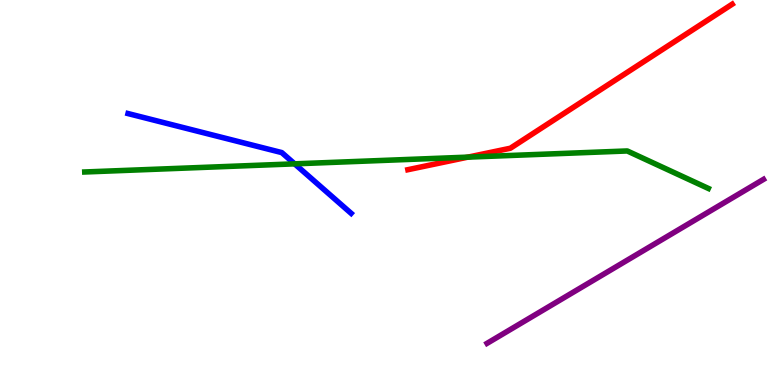[{'lines': ['blue', 'red'], 'intersections': []}, {'lines': ['green', 'red'], 'intersections': [{'x': 6.04, 'y': 5.92}]}, {'lines': ['purple', 'red'], 'intersections': []}, {'lines': ['blue', 'green'], 'intersections': [{'x': 3.8, 'y': 5.74}]}, {'lines': ['blue', 'purple'], 'intersections': []}, {'lines': ['green', 'purple'], 'intersections': []}]